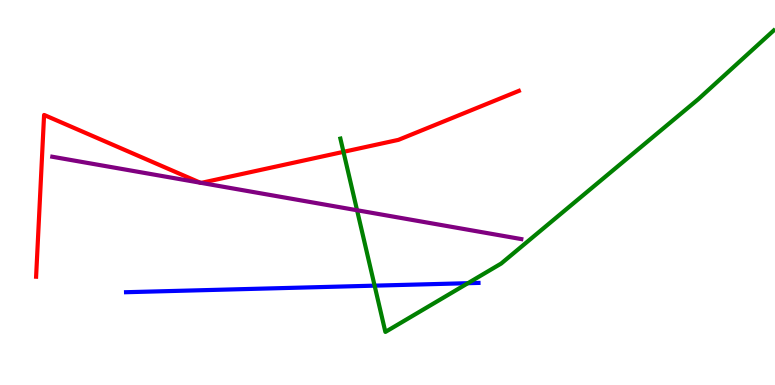[{'lines': ['blue', 'red'], 'intersections': []}, {'lines': ['green', 'red'], 'intersections': [{'x': 4.43, 'y': 6.06}]}, {'lines': ['purple', 'red'], 'intersections': [{'x': 2.58, 'y': 5.25}, {'x': 2.6, 'y': 5.25}]}, {'lines': ['blue', 'green'], 'intersections': [{'x': 4.83, 'y': 2.58}, {'x': 6.04, 'y': 2.64}]}, {'lines': ['blue', 'purple'], 'intersections': []}, {'lines': ['green', 'purple'], 'intersections': [{'x': 4.61, 'y': 4.54}]}]